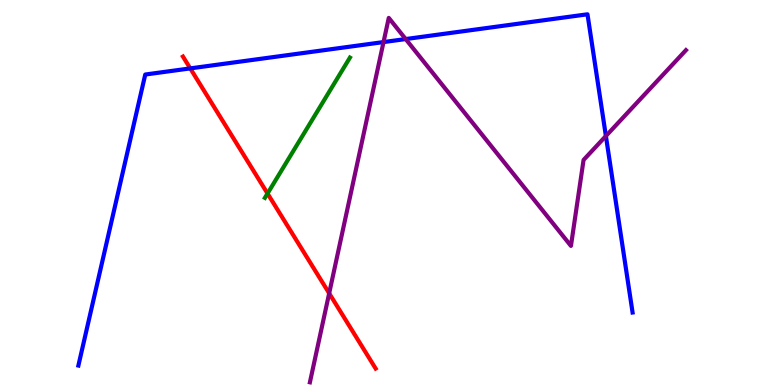[{'lines': ['blue', 'red'], 'intersections': [{'x': 2.45, 'y': 8.22}]}, {'lines': ['green', 'red'], 'intersections': [{'x': 3.45, 'y': 4.97}]}, {'lines': ['purple', 'red'], 'intersections': [{'x': 4.25, 'y': 2.38}]}, {'lines': ['blue', 'green'], 'intersections': []}, {'lines': ['blue', 'purple'], 'intersections': [{'x': 4.95, 'y': 8.91}, {'x': 5.23, 'y': 8.99}, {'x': 7.82, 'y': 6.47}]}, {'lines': ['green', 'purple'], 'intersections': []}]